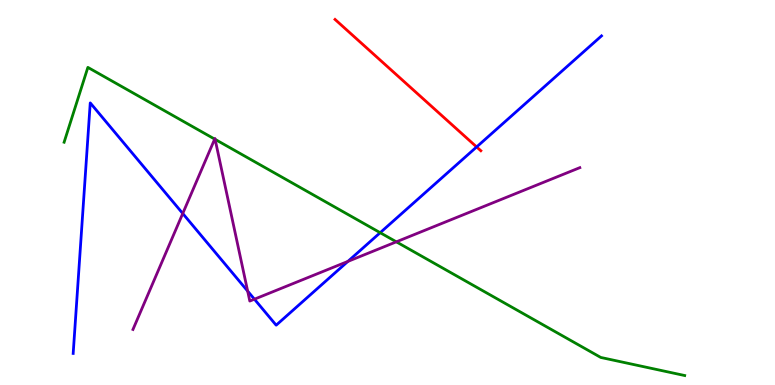[{'lines': ['blue', 'red'], 'intersections': [{'x': 6.15, 'y': 6.18}]}, {'lines': ['green', 'red'], 'intersections': []}, {'lines': ['purple', 'red'], 'intersections': []}, {'lines': ['blue', 'green'], 'intersections': [{'x': 4.91, 'y': 3.96}]}, {'lines': ['blue', 'purple'], 'intersections': [{'x': 2.36, 'y': 4.45}, {'x': 3.2, 'y': 2.44}, {'x': 3.28, 'y': 2.23}, {'x': 4.49, 'y': 3.21}]}, {'lines': ['green', 'purple'], 'intersections': [{'x': 2.77, 'y': 6.39}, {'x': 2.78, 'y': 6.38}, {'x': 5.11, 'y': 3.72}]}]